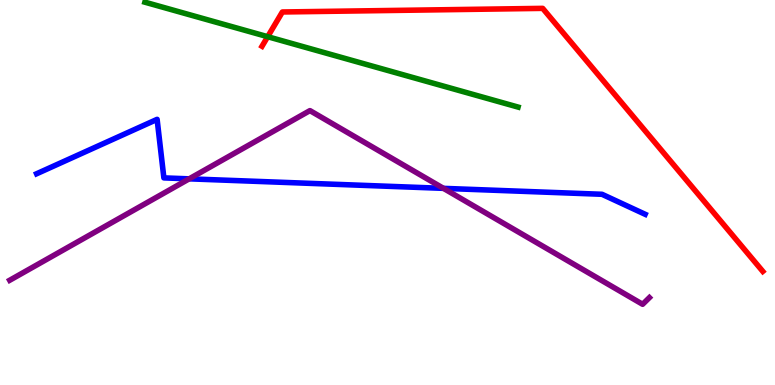[{'lines': ['blue', 'red'], 'intersections': []}, {'lines': ['green', 'red'], 'intersections': [{'x': 3.45, 'y': 9.05}]}, {'lines': ['purple', 'red'], 'intersections': []}, {'lines': ['blue', 'green'], 'intersections': []}, {'lines': ['blue', 'purple'], 'intersections': [{'x': 2.44, 'y': 5.35}, {'x': 5.72, 'y': 5.11}]}, {'lines': ['green', 'purple'], 'intersections': []}]